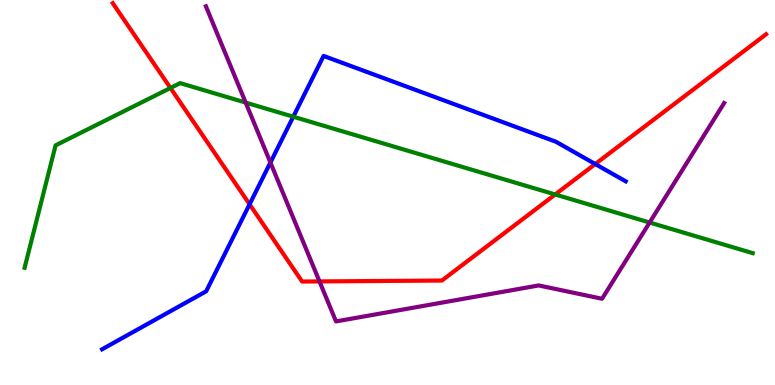[{'lines': ['blue', 'red'], 'intersections': [{'x': 3.22, 'y': 4.69}, {'x': 7.68, 'y': 5.74}]}, {'lines': ['green', 'red'], 'intersections': [{'x': 2.2, 'y': 7.71}, {'x': 7.16, 'y': 4.95}]}, {'lines': ['purple', 'red'], 'intersections': [{'x': 4.12, 'y': 2.69}]}, {'lines': ['blue', 'green'], 'intersections': [{'x': 3.78, 'y': 6.97}]}, {'lines': ['blue', 'purple'], 'intersections': [{'x': 3.49, 'y': 5.78}]}, {'lines': ['green', 'purple'], 'intersections': [{'x': 3.17, 'y': 7.34}, {'x': 8.38, 'y': 4.22}]}]